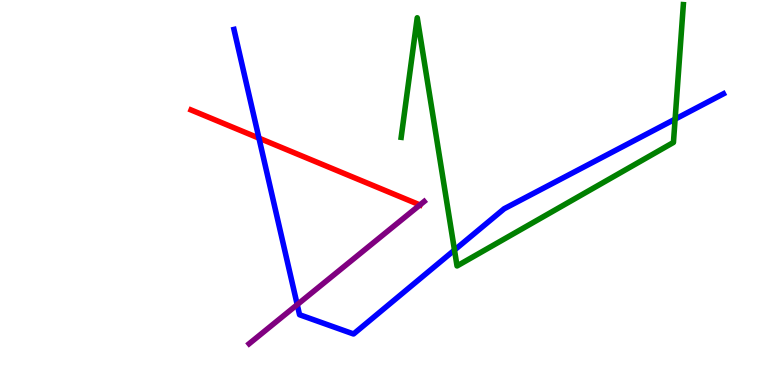[{'lines': ['blue', 'red'], 'intersections': [{'x': 3.34, 'y': 6.41}]}, {'lines': ['green', 'red'], 'intersections': []}, {'lines': ['purple', 'red'], 'intersections': [{'x': 5.42, 'y': 4.68}]}, {'lines': ['blue', 'green'], 'intersections': [{'x': 5.86, 'y': 3.51}, {'x': 8.71, 'y': 6.91}]}, {'lines': ['blue', 'purple'], 'intersections': [{'x': 3.84, 'y': 2.09}]}, {'lines': ['green', 'purple'], 'intersections': []}]